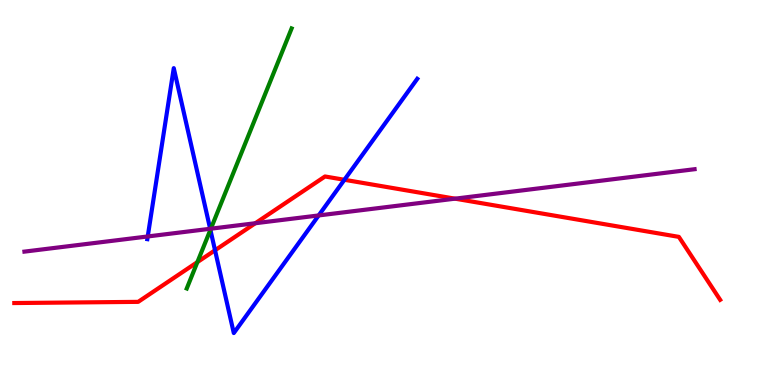[{'lines': ['blue', 'red'], 'intersections': [{'x': 2.77, 'y': 3.5}, {'x': 4.44, 'y': 5.33}]}, {'lines': ['green', 'red'], 'intersections': [{'x': 2.55, 'y': 3.19}]}, {'lines': ['purple', 'red'], 'intersections': [{'x': 3.29, 'y': 4.2}, {'x': 5.87, 'y': 4.84}]}, {'lines': ['blue', 'green'], 'intersections': [{'x': 2.71, 'y': 4.03}]}, {'lines': ['blue', 'purple'], 'intersections': [{'x': 1.91, 'y': 3.86}, {'x': 2.71, 'y': 4.06}, {'x': 4.11, 'y': 4.4}]}, {'lines': ['green', 'purple'], 'intersections': [{'x': 2.72, 'y': 4.06}]}]